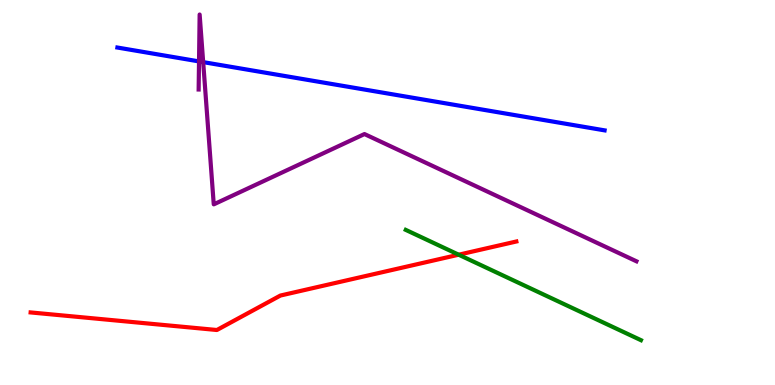[{'lines': ['blue', 'red'], 'intersections': []}, {'lines': ['green', 'red'], 'intersections': [{'x': 5.92, 'y': 3.38}]}, {'lines': ['purple', 'red'], 'intersections': []}, {'lines': ['blue', 'green'], 'intersections': []}, {'lines': ['blue', 'purple'], 'intersections': [{'x': 2.57, 'y': 8.4}, {'x': 2.62, 'y': 8.39}]}, {'lines': ['green', 'purple'], 'intersections': []}]